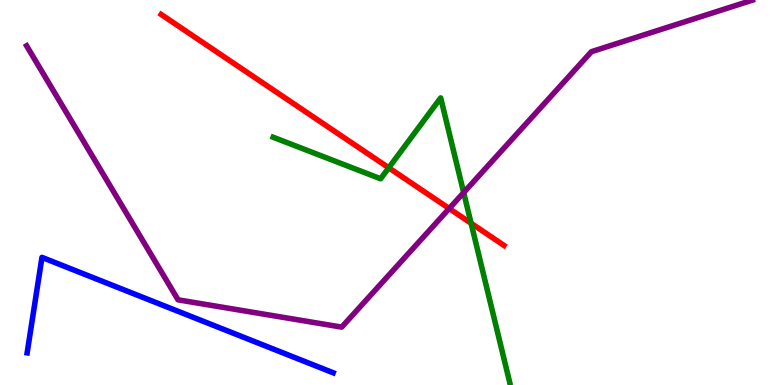[{'lines': ['blue', 'red'], 'intersections': []}, {'lines': ['green', 'red'], 'intersections': [{'x': 5.02, 'y': 5.64}, {'x': 6.08, 'y': 4.2}]}, {'lines': ['purple', 'red'], 'intersections': [{'x': 5.8, 'y': 4.58}]}, {'lines': ['blue', 'green'], 'intersections': []}, {'lines': ['blue', 'purple'], 'intersections': []}, {'lines': ['green', 'purple'], 'intersections': [{'x': 5.98, 'y': 5.0}]}]